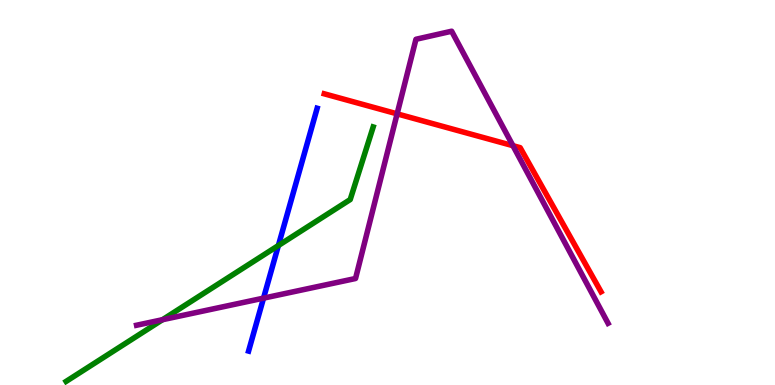[{'lines': ['blue', 'red'], 'intersections': []}, {'lines': ['green', 'red'], 'intersections': []}, {'lines': ['purple', 'red'], 'intersections': [{'x': 5.12, 'y': 7.04}, {'x': 6.62, 'y': 6.22}]}, {'lines': ['blue', 'green'], 'intersections': [{'x': 3.59, 'y': 3.62}]}, {'lines': ['blue', 'purple'], 'intersections': [{'x': 3.4, 'y': 2.26}]}, {'lines': ['green', 'purple'], 'intersections': [{'x': 2.1, 'y': 1.7}]}]